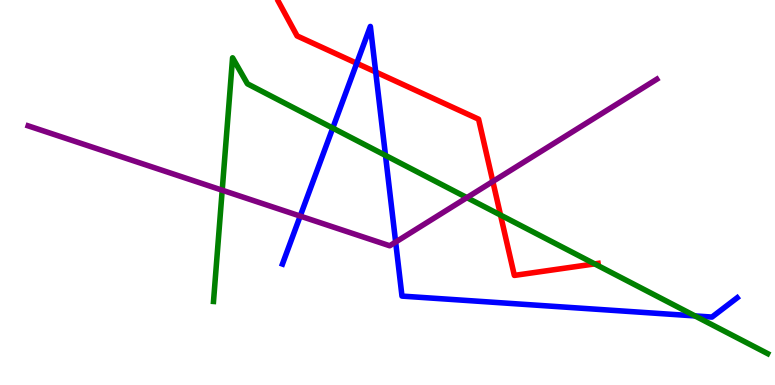[{'lines': ['blue', 'red'], 'intersections': [{'x': 4.6, 'y': 8.36}, {'x': 4.85, 'y': 8.13}]}, {'lines': ['green', 'red'], 'intersections': [{'x': 6.46, 'y': 4.41}, {'x': 7.67, 'y': 3.15}]}, {'lines': ['purple', 'red'], 'intersections': [{'x': 6.36, 'y': 5.29}]}, {'lines': ['blue', 'green'], 'intersections': [{'x': 4.29, 'y': 6.67}, {'x': 4.97, 'y': 5.96}, {'x': 8.97, 'y': 1.79}]}, {'lines': ['blue', 'purple'], 'intersections': [{'x': 3.87, 'y': 4.39}, {'x': 5.11, 'y': 3.71}]}, {'lines': ['green', 'purple'], 'intersections': [{'x': 2.87, 'y': 5.06}, {'x': 6.02, 'y': 4.87}]}]